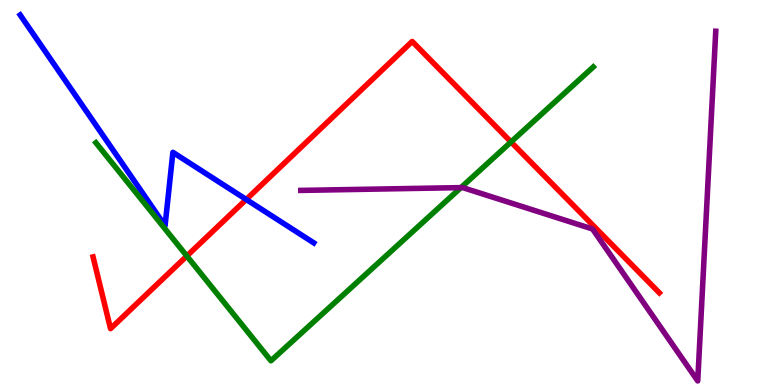[{'lines': ['blue', 'red'], 'intersections': [{'x': 3.18, 'y': 4.82}]}, {'lines': ['green', 'red'], 'intersections': [{'x': 2.41, 'y': 3.35}, {'x': 6.59, 'y': 6.31}]}, {'lines': ['purple', 'red'], 'intersections': []}, {'lines': ['blue', 'green'], 'intersections': []}, {'lines': ['blue', 'purple'], 'intersections': []}, {'lines': ['green', 'purple'], 'intersections': [{'x': 5.95, 'y': 5.13}]}]